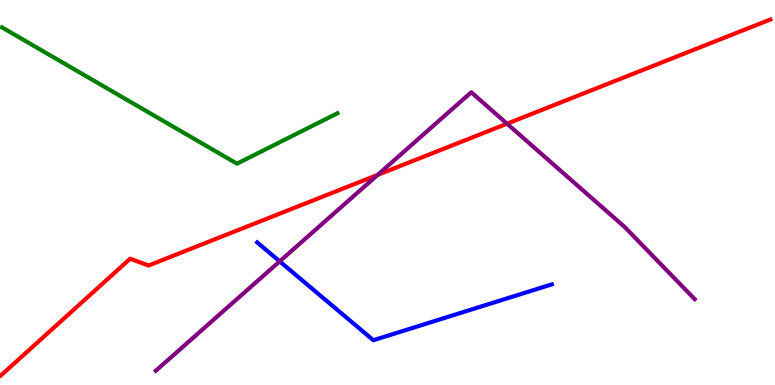[{'lines': ['blue', 'red'], 'intersections': []}, {'lines': ['green', 'red'], 'intersections': []}, {'lines': ['purple', 'red'], 'intersections': [{'x': 4.87, 'y': 5.46}, {'x': 6.54, 'y': 6.79}]}, {'lines': ['blue', 'green'], 'intersections': []}, {'lines': ['blue', 'purple'], 'intersections': [{'x': 3.61, 'y': 3.21}]}, {'lines': ['green', 'purple'], 'intersections': []}]